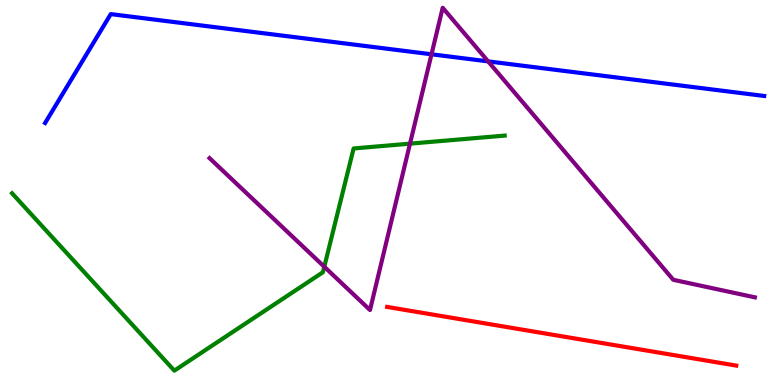[{'lines': ['blue', 'red'], 'intersections': []}, {'lines': ['green', 'red'], 'intersections': []}, {'lines': ['purple', 'red'], 'intersections': []}, {'lines': ['blue', 'green'], 'intersections': []}, {'lines': ['blue', 'purple'], 'intersections': [{'x': 5.57, 'y': 8.59}, {'x': 6.3, 'y': 8.41}]}, {'lines': ['green', 'purple'], 'intersections': [{'x': 4.18, 'y': 3.07}, {'x': 5.29, 'y': 6.27}]}]